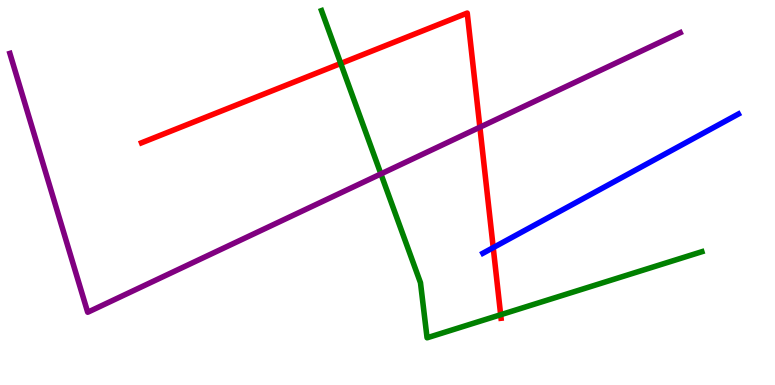[{'lines': ['blue', 'red'], 'intersections': [{'x': 6.36, 'y': 3.57}]}, {'lines': ['green', 'red'], 'intersections': [{'x': 4.4, 'y': 8.35}, {'x': 6.46, 'y': 1.82}]}, {'lines': ['purple', 'red'], 'intersections': [{'x': 6.19, 'y': 6.7}]}, {'lines': ['blue', 'green'], 'intersections': []}, {'lines': ['blue', 'purple'], 'intersections': []}, {'lines': ['green', 'purple'], 'intersections': [{'x': 4.91, 'y': 5.48}]}]